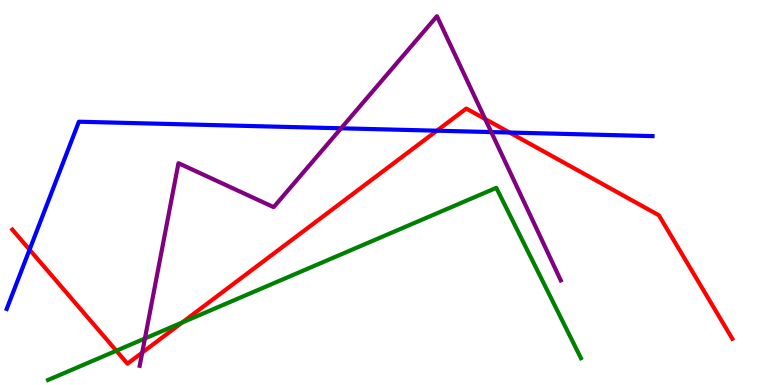[{'lines': ['blue', 'red'], 'intersections': [{'x': 0.381, 'y': 3.51}, {'x': 5.64, 'y': 6.61}, {'x': 6.57, 'y': 6.56}]}, {'lines': ['green', 'red'], 'intersections': [{'x': 1.5, 'y': 0.89}, {'x': 2.35, 'y': 1.62}]}, {'lines': ['purple', 'red'], 'intersections': [{'x': 1.84, 'y': 0.842}, {'x': 6.26, 'y': 6.91}]}, {'lines': ['blue', 'green'], 'intersections': []}, {'lines': ['blue', 'purple'], 'intersections': [{'x': 4.4, 'y': 6.67}, {'x': 6.34, 'y': 6.57}]}, {'lines': ['green', 'purple'], 'intersections': [{'x': 1.87, 'y': 1.21}]}]